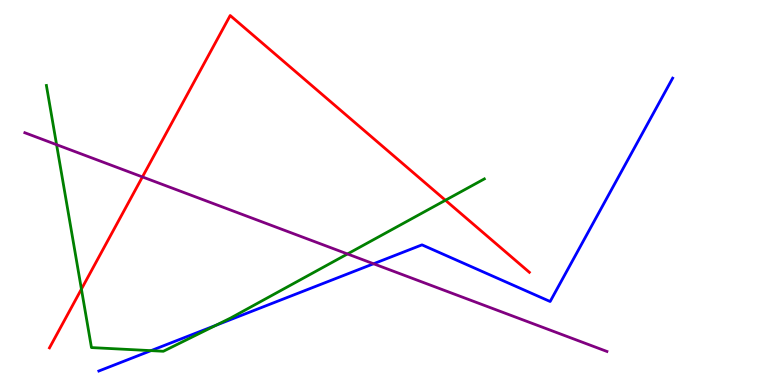[{'lines': ['blue', 'red'], 'intersections': []}, {'lines': ['green', 'red'], 'intersections': [{'x': 1.05, 'y': 2.49}, {'x': 5.75, 'y': 4.8}]}, {'lines': ['purple', 'red'], 'intersections': [{'x': 1.84, 'y': 5.4}]}, {'lines': ['blue', 'green'], 'intersections': [{'x': 1.95, 'y': 0.893}, {'x': 2.78, 'y': 1.55}]}, {'lines': ['blue', 'purple'], 'intersections': [{'x': 4.82, 'y': 3.15}]}, {'lines': ['green', 'purple'], 'intersections': [{'x': 0.73, 'y': 6.24}, {'x': 4.48, 'y': 3.4}]}]